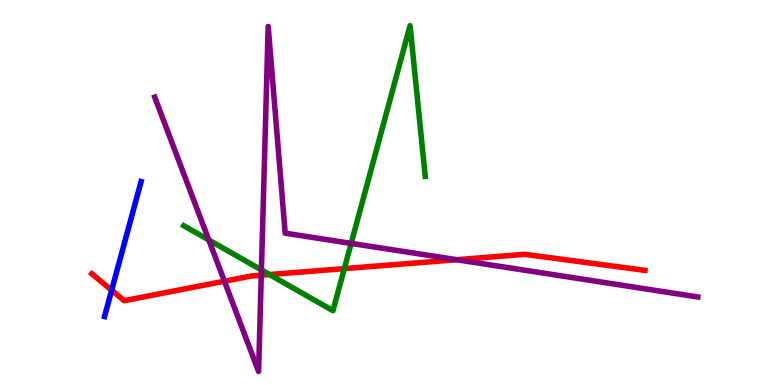[{'lines': ['blue', 'red'], 'intersections': [{'x': 1.44, 'y': 2.46}]}, {'lines': ['green', 'red'], 'intersections': [{'x': 3.48, 'y': 2.87}, {'x': 4.44, 'y': 3.02}]}, {'lines': ['purple', 'red'], 'intersections': [{'x': 2.9, 'y': 2.7}, {'x': 3.37, 'y': 2.85}, {'x': 5.89, 'y': 3.25}]}, {'lines': ['blue', 'green'], 'intersections': []}, {'lines': ['blue', 'purple'], 'intersections': []}, {'lines': ['green', 'purple'], 'intersections': [{'x': 2.69, 'y': 3.77}, {'x': 3.37, 'y': 2.99}, {'x': 4.53, 'y': 3.68}]}]